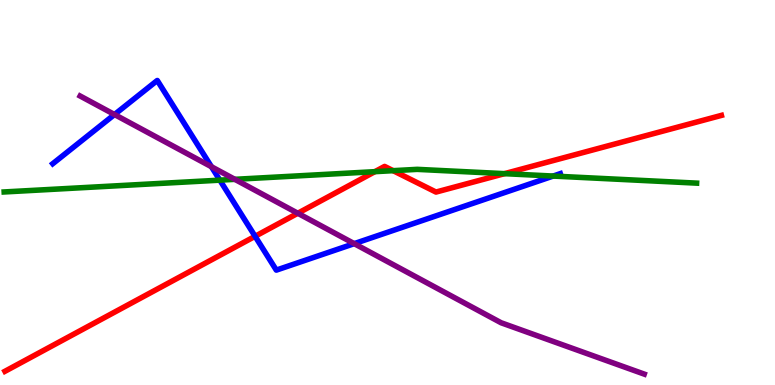[{'lines': ['blue', 'red'], 'intersections': [{'x': 3.29, 'y': 3.86}]}, {'lines': ['green', 'red'], 'intersections': [{'x': 4.84, 'y': 5.54}, {'x': 5.07, 'y': 5.57}, {'x': 6.51, 'y': 5.49}]}, {'lines': ['purple', 'red'], 'intersections': [{'x': 3.84, 'y': 4.46}]}, {'lines': ['blue', 'green'], 'intersections': [{'x': 2.84, 'y': 5.32}, {'x': 7.14, 'y': 5.43}]}, {'lines': ['blue', 'purple'], 'intersections': [{'x': 1.48, 'y': 7.03}, {'x': 2.73, 'y': 5.67}, {'x': 4.57, 'y': 3.67}]}, {'lines': ['green', 'purple'], 'intersections': [{'x': 3.03, 'y': 5.34}]}]